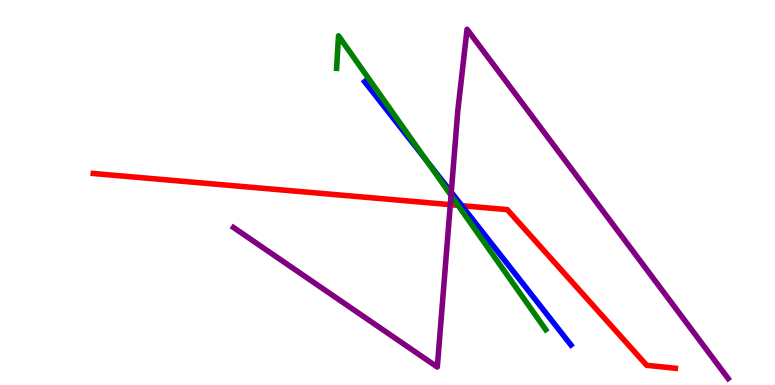[{'lines': ['blue', 'red'], 'intersections': [{'x': 5.96, 'y': 4.66}]}, {'lines': ['green', 'red'], 'intersections': [{'x': 5.91, 'y': 4.67}]}, {'lines': ['purple', 'red'], 'intersections': [{'x': 5.81, 'y': 4.68}]}, {'lines': ['blue', 'green'], 'intersections': [{'x': 5.5, 'y': 5.83}]}, {'lines': ['blue', 'purple'], 'intersections': [{'x': 5.82, 'y': 5.01}]}, {'lines': ['green', 'purple'], 'intersections': [{'x': 5.82, 'y': 4.93}]}]